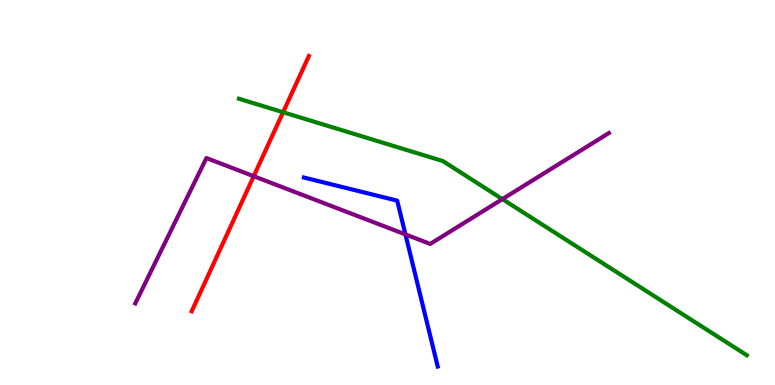[{'lines': ['blue', 'red'], 'intersections': []}, {'lines': ['green', 'red'], 'intersections': [{'x': 3.65, 'y': 7.08}]}, {'lines': ['purple', 'red'], 'intersections': [{'x': 3.27, 'y': 5.42}]}, {'lines': ['blue', 'green'], 'intersections': []}, {'lines': ['blue', 'purple'], 'intersections': [{'x': 5.23, 'y': 3.91}]}, {'lines': ['green', 'purple'], 'intersections': [{'x': 6.48, 'y': 4.83}]}]